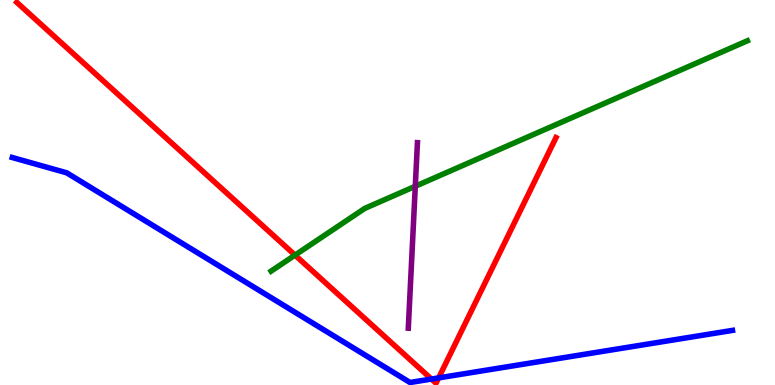[{'lines': ['blue', 'red'], 'intersections': [{'x': 5.57, 'y': 0.155}, {'x': 5.66, 'y': 0.185}]}, {'lines': ['green', 'red'], 'intersections': [{'x': 3.81, 'y': 3.37}]}, {'lines': ['purple', 'red'], 'intersections': []}, {'lines': ['blue', 'green'], 'intersections': []}, {'lines': ['blue', 'purple'], 'intersections': []}, {'lines': ['green', 'purple'], 'intersections': [{'x': 5.36, 'y': 5.16}]}]